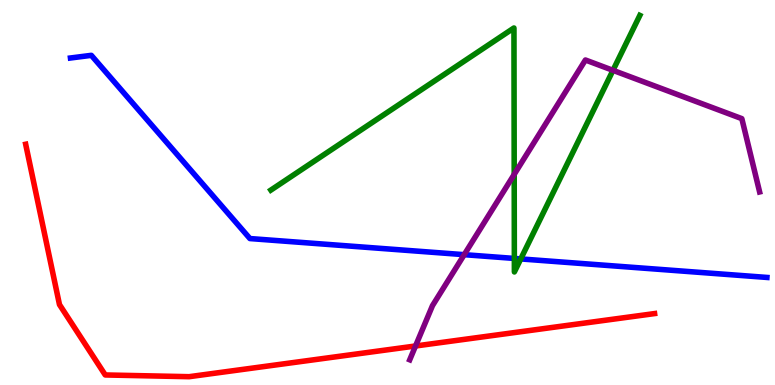[{'lines': ['blue', 'red'], 'intersections': []}, {'lines': ['green', 'red'], 'intersections': []}, {'lines': ['purple', 'red'], 'intersections': [{'x': 5.36, 'y': 1.01}]}, {'lines': ['blue', 'green'], 'intersections': [{'x': 6.64, 'y': 3.29}, {'x': 6.72, 'y': 3.27}]}, {'lines': ['blue', 'purple'], 'intersections': [{'x': 5.99, 'y': 3.39}]}, {'lines': ['green', 'purple'], 'intersections': [{'x': 6.63, 'y': 5.47}, {'x': 7.91, 'y': 8.17}]}]